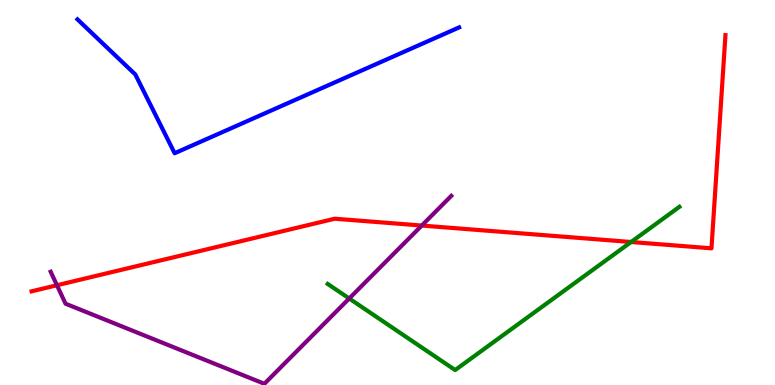[{'lines': ['blue', 'red'], 'intersections': []}, {'lines': ['green', 'red'], 'intersections': [{'x': 8.14, 'y': 3.71}]}, {'lines': ['purple', 'red'], 'intersections': [{'x': 0.735, 'y': 2.59}, {'x': 5.44, 'y': 4.14}]}, {'lines': ['blue', 'green'], 'intersections': []}, {'lines': ['blue', 'purple'], 'intersections': []}, {'lines': ['green', 'purple'], 'intersections': [{'x': 4.51, 'y': 2.25}]}]